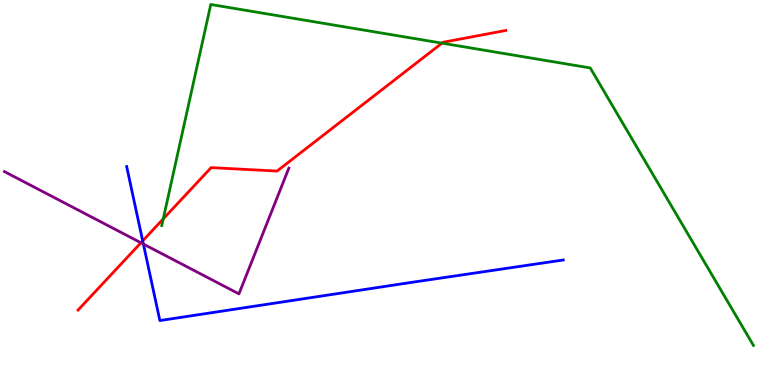[{'lines': ['blue', 'red'], 'intersections': [{'x': 1.84, 'y': 3.74}]}, {'lines': ['green', 'red'], 'intersections': [{'x': 2.11, 'y': 4.31}, {'x': 5.7, 'y': 8.88}]}, {'lines': ['purple', 'red'], 'intersections': [{'x': 1.82, 'y': 3.69}]}, {'lines': ['blue', 'green'], 'intersections': []}, {'lines': ['blue', 'purple'], 'intersections': [{'x': 1.85, 'y': 3.66}]}, {'lines': ['green', 'purple'], 'intersections': []}]